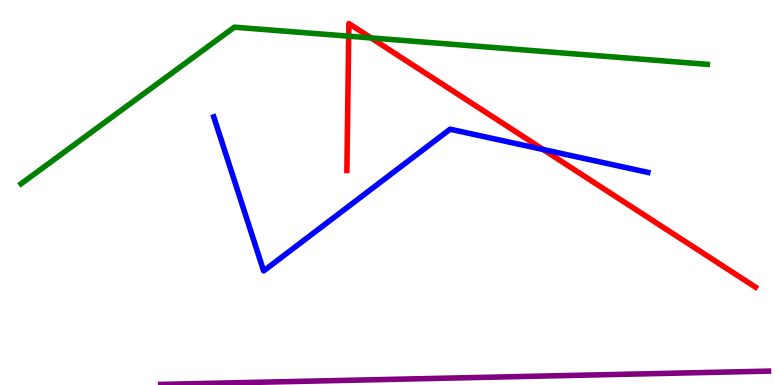[{'lines': ['blue', 'red'], 'intersections': [{'x': 7.01, 'y': 6.12}]}, {'lines': ['green', 'red'], 'intersections': [{'x': 4.5, 'y': 9.06}, {'x': 4.79, 'y': 9.01}]}, {'lines': ['purple', 'red'], 'intersections': []}, {'lines': ['blue', 'green'], 'intersections': []}, {'lines': ['blue', 'purple'], 'intersections': []}, {'lines': ['green', 'purple'], 'intersections': []}]